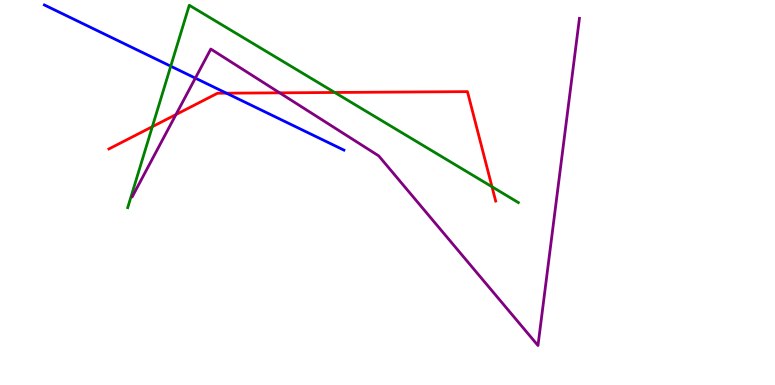[{'lines': ['blue', 'red'], 'intersections': [{'x': 2.92, 'y': 7.58}]}, {'lines': ['green', 'red'], 'intersections': [{'x': 1.97, 'y': 6.71}, {'x': 4.32, 'y': 7.6}, {'x': 6.35, 'y': 5.15}]}, {'lines': ['purple', 'red'], 'intersections': [{'x': 2.27, 'y': 7.02}, {'x': 3.61, 'y': 7.59}]}, {'lines': ['blue', 'green'], 'intersections': [{'x': 2.2, 'y': 8.28}]}, {'lines': ['blue', 'purple'], 'intersections': [{'x': 2.52, 'y': 7.97}]}, {'lines': ['green', 'purple'], 'intersections': []}]